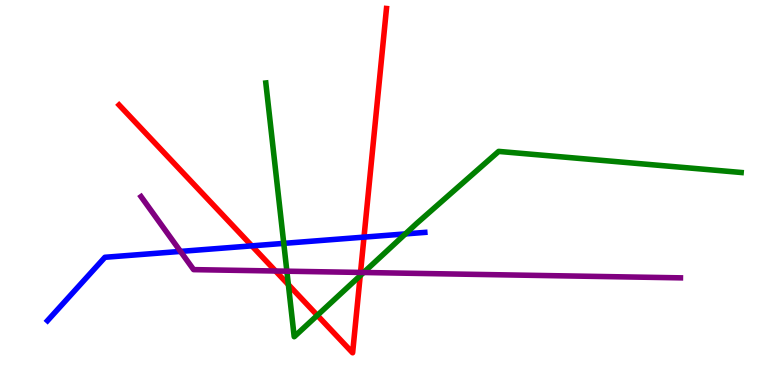[{'lines': ['blue', 'red'], 'intersections': [{'x': 3.25, 'y': 3.61}, {'x': 4.7, 'y': 3.84}]}, {'lines': ['green', 'red'], 'intersections': [{'x': 3.72, 'y': 2.61}, {'x': 4.09, 'y': 1.81}, {'x': 4.65, 'y': 2.84}]}, {'lines': ['purple', 'red'], 'intersections': [{'x': 3.56, 'y': 2.96}, {'x': 4.65, 'y': 2.92}]}, {'lines': ['blue', 'green'], 'intersections': [{'x': 3.66, 'y': 3.68}, {'x': 5.23, 'y': 3.92}]}, {'lines': ['blue', 'purple'], 'intersections': [{'x': 2.33, 'y': 3.47}]}, {'lines': ['green', 'purple'], 'intersections': [{'x': 3.7, 'y': 2.96}, {'x': 4.69, 'y': 2.92}]}]